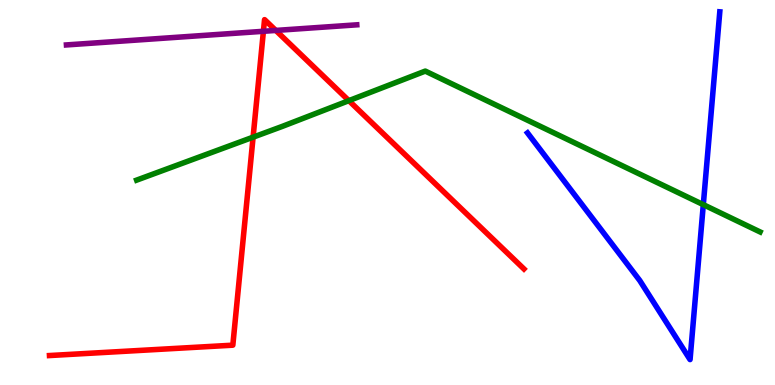[{'lines': ['blue', 'red'], 'intersections': []}, {'lines': ['green', 'red'], 'intersections': [{'x': 3.27, 'y': 6.44}, {'x': 4.5, 'y': 7.39}]}, {'lines': ['purple', 'red'], 'intersections': [{'x': 3.4, 'y': 9.19}, {'x': 3.56, 'y': 9.21}]}, {'lines': ['blue', 'green'], 'intersections': [{'x': 9.07, 'y': 4.68}]}, {'lines': ['blue', 'purple'], 'intersections': []}, {'lines': ['green', 'purple'], 'intersections': []}]